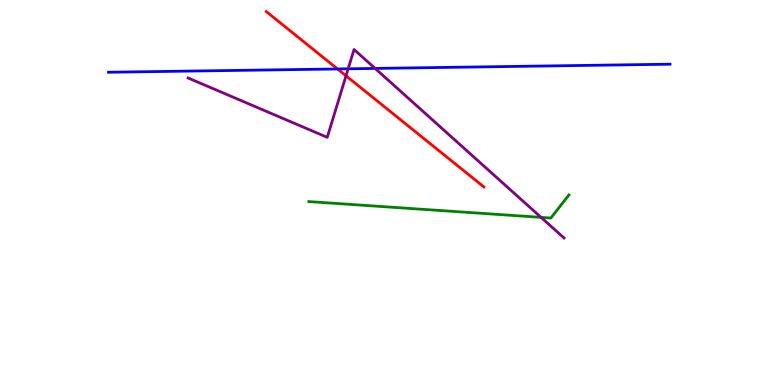[{'lines': ['blue', 'red'], 'intersections': [{'x': 4.36, 'y': 8.21}]}, {'lines': ['green', 'red'], 'intersections': []}, {'lines': ['purple', 'red'], 'intersections': [{'x': 4.46, 'y': 8.03}]}, {'lines': ['blue', 'green'], 'intersections': []}, {'lines': ['blue', 'purple'], 'intersections': [{'x': 4.49, 'y': 8.21}, {'x': 4.84, 'y': 8.22}]}, {'lines': ['green', 'purple'], 'intersections': [{'x': 6.98, 'y': 4.35}]}]